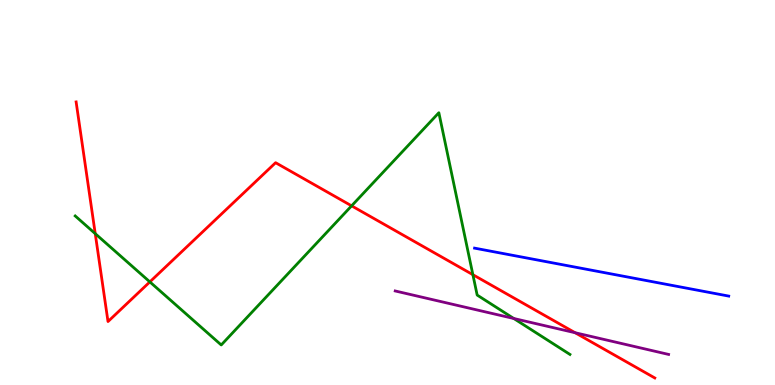[{'lines': ['blue', 'red'], 'intersections': []}, {'lines': ['green', 'red'], 'intersections': [{'x': 1.23, 'y': 3.93}, {'x': 1.93, 'y': 2.68}, {'x': 4.54, 'y': 4.65}, {'x': 6.1, 'y': 2.87}]}, {'lines': ['purple', 'red'], 'intersections': [{'x': 7.42, 'y': 1.36}]}, {'lines': ['blue', 'green'], 'intersections': []}, {'lines': ['blue', 'purple'], 'intersections': []}, {'lines': ['green', 'purple'], 'intersections': [{'x': 6.63, 'y': 1.73}]}]